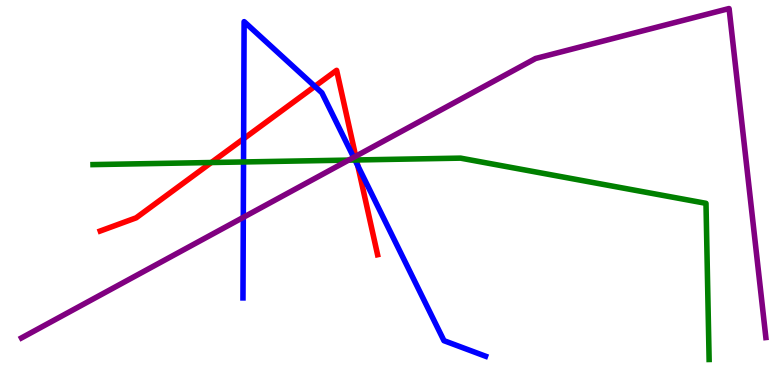[{'lines': ['blue', 'red'], 'intersections': [{'x': 3.14, 'y': 6.4}, {'x': 4.06, 'y': 7.76}, {'x': 4.62, 'y': 5.69}]}, {'lines': ['green', 'red'], 'intersections': [{'x': 2.73, 'y': 5.78}, {'x': 4.6, 'y': 5.85}]}, {'lines': ['purple', 'red'], 'intersections': [{'x': 4.59, 'y': 5.94}]}, {'lines': ['blue', 'green'], 'intersections': [{'x': 3.14, 'y': 5.79}, {'x': 4.58, 'y': 5.84}]}, {'lines': ['blue', 'purple'], 'intersections': [{'x': 3.14, 'y': 4.35}, {'x': 4.56, 'y': 5.91}]}, {'lines': ['green', 'purple'], 'intersections': [{'x': 4.5, 'y': 5.84}]}]